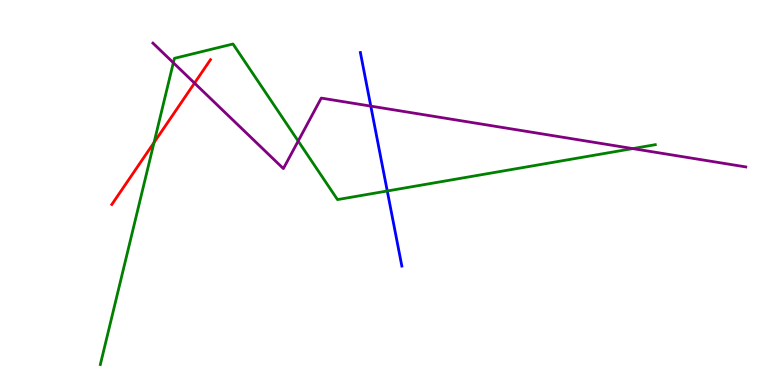[{'lines': ['blue', 'red'], 'intersections': []}, {'lines': ['green', 'red'], 'intersections': [{'x': 1.99, 'y': 6.3}]}, {'lines': ['purple', 'red'], 'intersections': [{'x': 2.51, 'y': 7.84}]}, {'lines': ['blue', 'green'], 'intersections': [{'x': 5.0, 'y': 5.04}]}, {'lines': ['blue', 'purple'], 'intersections': [{'x': 4.78, 'y': 7.24}]}, {'lines': ['green', 'purple'], 'intersections': [{'x': 2.24, 'y': 8.37}, {'x': 3.85, 'y': 6.34}, {'x': 8.16, 'y': 6.14}]}]